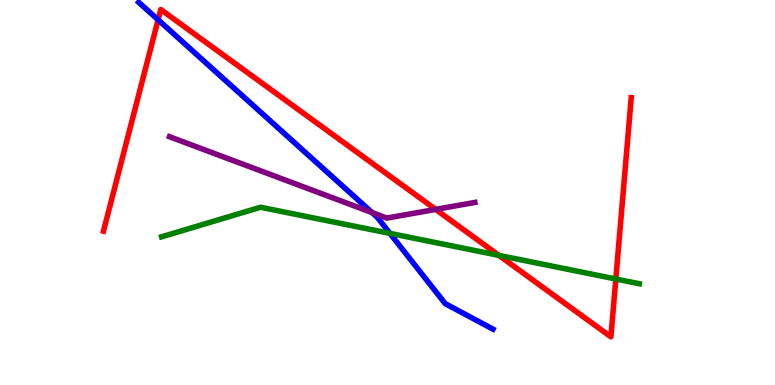[{'lines': ['blue', 'red'], 'intersections': [{'x': 2.04, 'y': 9.49}]}, {'lines': ['green', 'red'], 'intersections': [{'x': 6.44, 'y': 3.37}, {'x': 7.95, 'y': 2.75}]}, {'lines': ['purple', 'red'], 'intersections': [{'x': 5.62, 'y': 4.56}]}, {'lines': ['blue', 'green'], 'intersections': [{'x': 5.03, 'y': 3.94}]}, {'lines': ['blue', 'purple'], 'intersections': [{'x': 4.8, 'y': 4.48}]}, {'lines': ['green', 'purple'], 'intersections': []}]